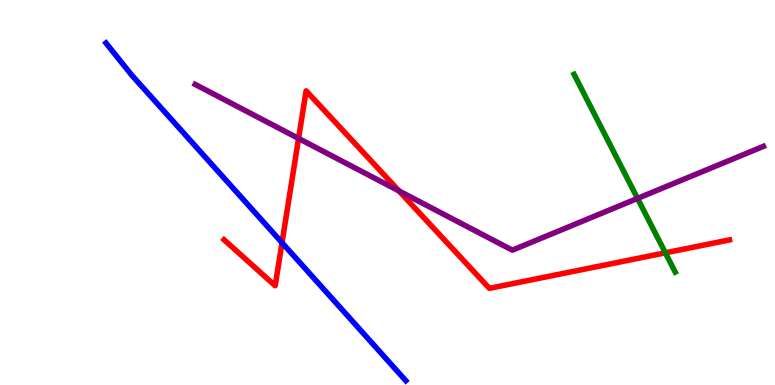[{'lines': ['blue', 'red'], 'intersections': [{'x': 3.64, 'y': 3.7}]}, {'lines': ['green', 'red'], 'intersections': [{'x': 8.59, 'y': 3.43}]}, {'lines': ['purple', 'red'], 'intersections': [{'x': 3.85, 'y': 6.4}, {'x': 5.15, 'y': 5.04}]}, {'lines': ['blue', 'green'], 'intersections': []}, {'lines': ['blue', 'purple'], 'intersections': []}, {'lines': ['green', 'purple'], 'intersections': [{'x': 8.23, 'y': 4.85}]}]